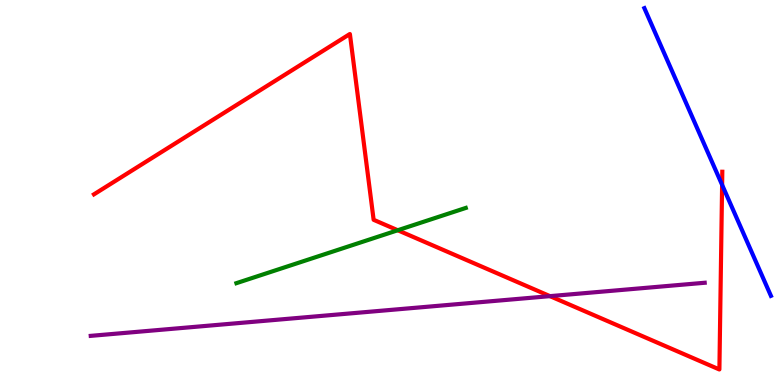[{'lines': ['blue', 'red'], 'intersections': [{'x': 9.32, 'y': 5.2}]}, {'lines': ['green', 'red'], 'intersections': [{'x': 5.13, 'y': 4.02}]}, {'lines': ['purple', 'red'], 'intersections': [{'x': 7.1, 'y': 2.31}]}, {'lines': ['blue', 'green'], 'intersections': []}, {'lines': ['blue', 'purple'], 'intersections': []}, {'lines': ['green', 'purple'], 'intersections': []}]